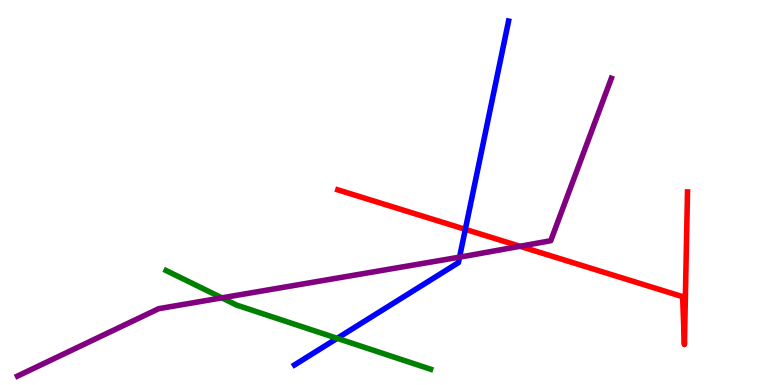[{'lines': ['blue', 'red'], 'intersections': [{'x': 6.0, 'y': 4.04}]}, {'lines': ['green', 'red'], 'intersections': []}, {'lines': ['purple', 'red'], 'intersections': [{'x': 6.71, 'y': 3.6}]}, {'lines': ['blue', 'green'], 'intersections': [{'x': 4.35, 'y': 1.21}]}, {'lines': ['blue', 'purple'], 'intersections': [{'x': 5.93, 'y': 3.32}]}, {'lines': ['green', 'purple'], 'intersections': [{'x': 2.86, 'y': 2.26}]}]